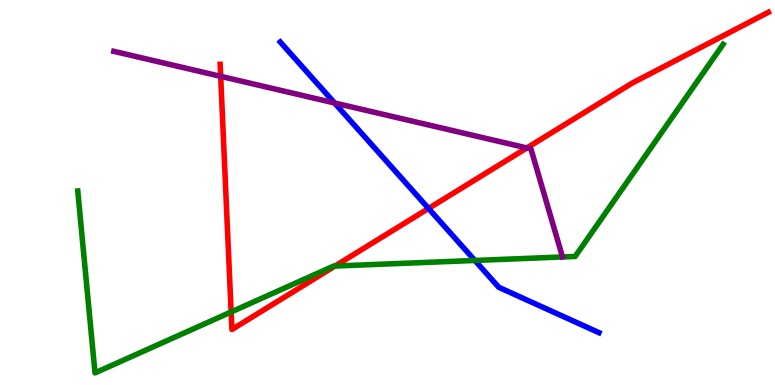[{'lines': ['blue', 'red'], 'intersections': [{'x': 5.53, 'y': 4.59}]}, {'lines': ['green', 'red'], 'intersections': [{'x': 2.98, 'y': 1.9}, {'x': 4.32, 'y': 3.09}]}, {'lines': ['purple', 'red'], 'intersections': [{'x': 2.85, 'y': 8.02}, {'x': 6.8, 'y': 6.16}]}, {'lines': ['blue', 'green'], 'intersections': [{'x': 6.13, 'y': 3.23}]}, {'lines': ['blue', 'purple'], 'intersections': [{'x': 4.32, 'y': 7.33}]}, {'lines': ['green', 'purple'], 'intersections': []}]